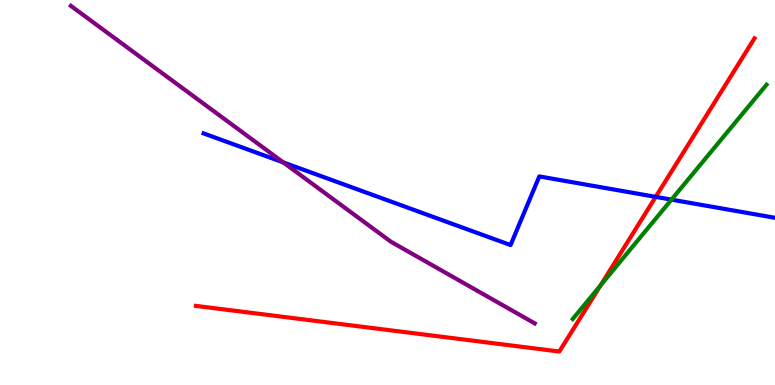[{'lines': ['blue', 'red'], 'intersections': [{'x': 8.46, 'y': 4.89}]}, {'lines': ['green', 'red'], 'intersections': [{'x': 7.75, 'y': 2.58}]}, {'lines': ['purple', 'red'], 'intersections': []}, {'lines': ['blue', 'green'], 'intersections': [{'x': 8.66, 'y': 4.81}]}, {'lines': ['blue', 'purple'], 'intersections': [{'x': 3.65, 'y': 5.78}]}, {'lines': ['green', 'purple'], 'intersections': []}]